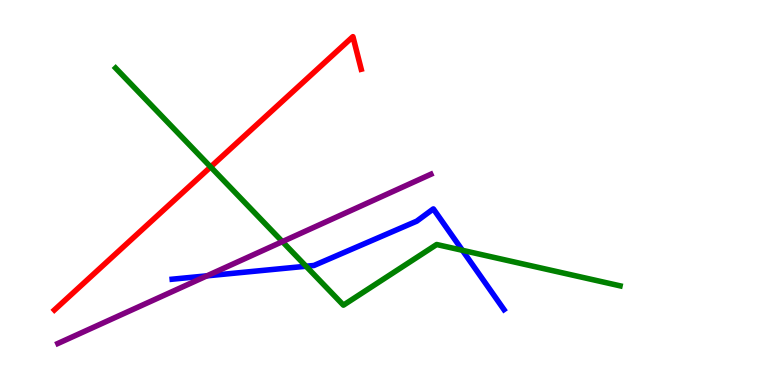[{'lines': ['blue', 'red'], 'intersections': []}, {'lines': ['green', 'red'], 'intersections': [{'x': 2.72, 'y': 5.66}]}, {'lines': ['purple', 'red'], 'intersections': []}, {'lines': ['blue', 'green'], 'intersections': [{'x': 3.95, 'y': 3.08}, {'x': 5.97, 'y': 3.5}]}, {'lines': ['blue', 'purple'], 'intersections': [{'x': 2.67, 'y': 2.84}]}, {'lines': ['green', 'purple'], 'intersections': [{'x': 3.64, 'y': 3.72}]}]